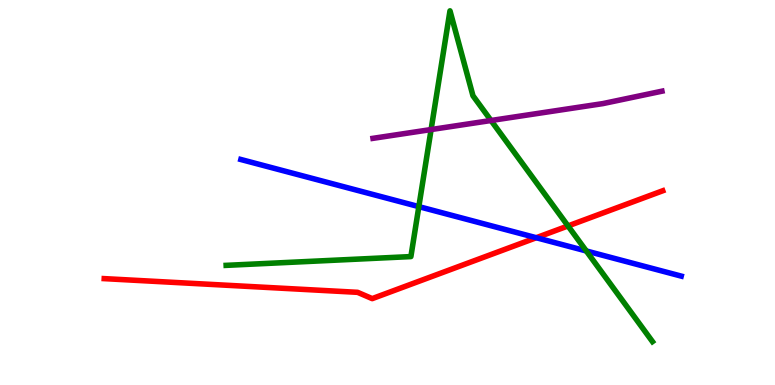[{'lines': ['blue', 'red'], 'intersections': [{'x': 6.92, 'y': 3.83}]}, {'lines': ['green', 'red'], 'intersections': [{'x': 7.33, 'y': 4.13}]}, {'lines': ['purple', 'red'], 'intersections': []}, {'lines': ['blue', 'green'], 'intersections': [{'x': 5.4, 'y': 4.63}, {'x': 7.57, 'y': 3.48}]}, {'lines': ['blue', 'purple'], 'intersections': []}, {'lines': ['green', 'purple'], 'intersections': [{'x': 5.56, 'y': 6.63}, {'x': 6.34, 'y': 6.87}]}]